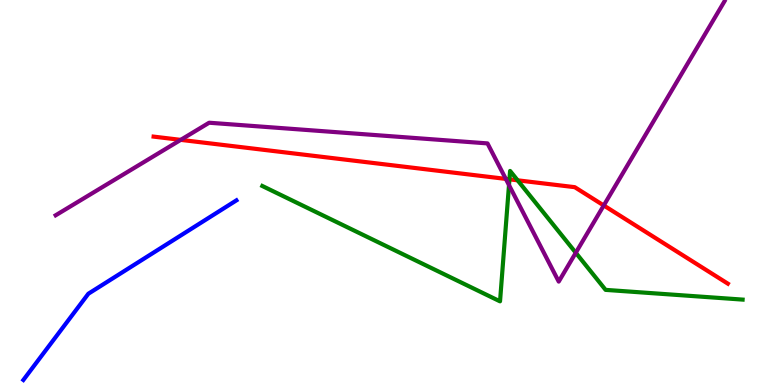[{'lines': ['blue', 'red'], 'intersections': []}, {'lines': ['green', 'red'], 'intersections': [{'x': 6.57, 'y': 5.34}, {'x': 6.68, 'y': 5.32}]}, {'lines': ['purple', 'red'], 'intersections': [{'x': 2.33, 'y': 6.37}, {'x': 6.53, 'y': 5.35}, {'x': 7.79, 'y': 4.66}]}, {'lines': ['blue', 'green'], 'intersections': []}, {'lines': ['blue', 'purple'], 'intersections': []}, {'lines': ['green', 'purple'], 'intersections': [{'x': 6.57, 'y': 5.19}, {'x': 7.43, 'y': 3.43}]}]